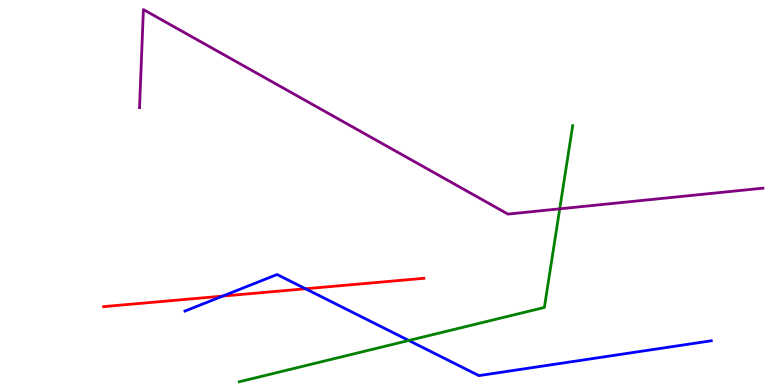[{'lines': ['blue', 'red'], 'intersections': [{'x': 2.87, 'y': 2.31}, {'x': 3.94, 'y': 2.5}]}, {'lines': ['green', 'red'], 'intersections': []}, {'lines': ['purple', 'red'], 'intersections': []}, {'lines': ['blue', 'green'], 'intersections': [{'x': 5.27, 'y': 1.16}]}, {'lines': ['blue', 'purple'], 'intersections': []}, {'lines': ['green', 'purple'], 'intersections': [{'x': 7.22, 'y': 4.58}]}]